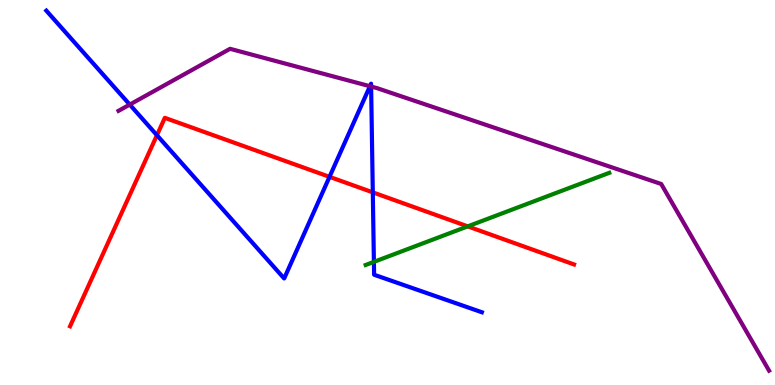[{'lines': ['blue', 'red'], 'intersections': [{'x': 2.03, 'y': 6.49}, {'x': 4.25, 'y': 5.41}, {'x': 4.81, 'y': 5.0}]}, {'lines': ['green', 'red'], 'intersections': [{'x': 6.04, 'y': 4.12}]}, {'lines': ['purple', 'red'], 'intersections': []}, {'lines': ['blue', 'green'], 'intersections': [{'x': 4.82, 'y': 3.2}]}, {'lines': ['blue', 'purple'], 'intersections': [{'x': 1.67, 'y': 7.28}, {'x': 4.77, 'y': 7.76}, {'x': 4.79, 'y': 7.75}]}, {'lines': ['green', 'purple'], 'intersections': []}]